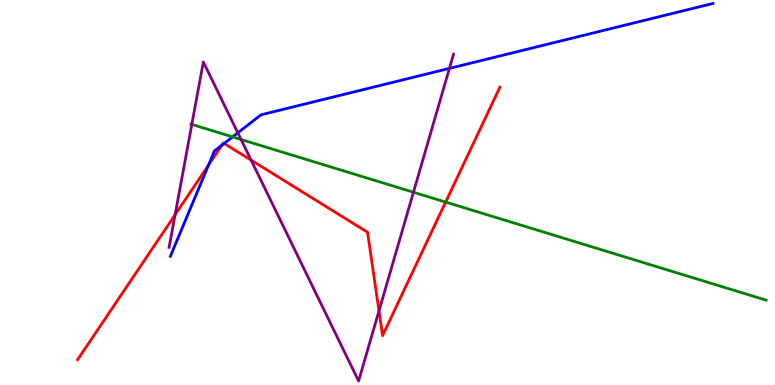[{'lines': ['blue', 'red'], 'intersections': [{'x': 2.69, 'y': 5.71}, {'x': 2.86, 'y': 6.23}, {'x': 2.89, 'y': 6.27}]}, {'lines': ['green', 'red'], 'intersections': [{'x': 5.75, 'y': 4.75}]}, {'lines': ['purple', 'red'], 'intersections': [{'x': 2.26, 'y': 4.42}, {'x': 3.24, 'y': 5.84}, {'x': 4.89, 'y': 1.92}]}, {'lines': ['blue', 'green'], 'intersections': [{'x': 3.0, 'y': 6.44}]}, {'lines': ['blue', 'purple'], 'intersections': [{'x': 3.07, 'y': 6.55}, {'x': 5.8, 'y': 8.22}]}, {'lines': ['green', 'purple'], 'intersections': [{'x': 2.47, 'y': 6.77}, {'x': 3.11, 'y': 6.38}, {'x': 5.33, 'y': 5.01}]}]